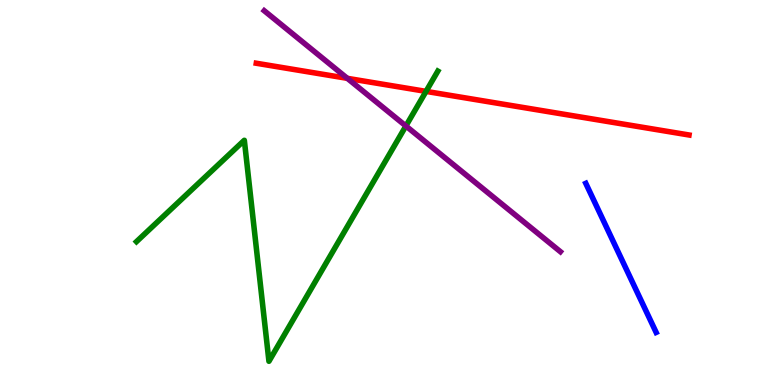[{'lines': ['blue', 'red'], 'intersections': []}, {'lines': ['green', 'red'], 'intersections': [{'x': 5.5, 'y': 7.63}]}, {'lines': ['purple', 'red'], 'intersections': [{'x': 4.48, 'y': 7.97}]}, {'lines': ['blue', 'green'], 'intersections': []}, {'lines': ['blue', 'purple'], 'intersections': []}, {'lines': ['green', 'purple'], 'intersections': [{'x': 5.24, 'y': 6.73}]}]